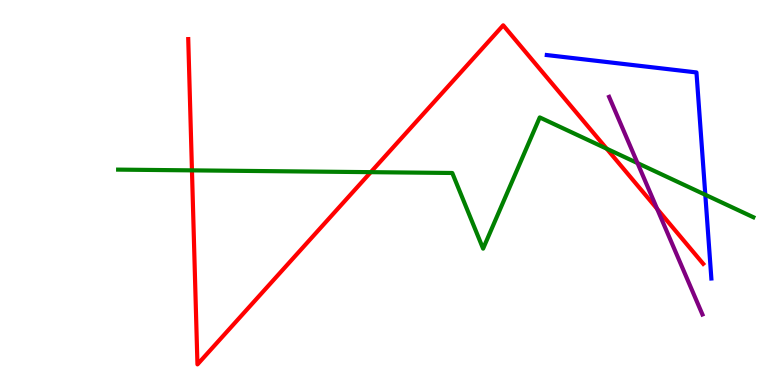[{'lines': ['blue', 'red'], 'intersections': []}, {'lines': ['green', 'red'], 'intersections': [{'x': 2.48, 'y': 5.57}, {'x': 4.78, 'y': 5.53}, {'x': 7.83, 'y': 6.14}]}, {'lines': ['purple', 'red'], 'intersections': [{'x': 8.48, 'y': 4.57}]}, {'lines': ['blue', 'green'], 'intersections': [{'x': 9.1, 'y': 4.94}]}, {'lines': ['blue', 'purple'], 'intersections': []}, {'lines': ['green', 'purple'], 'intersections': [{'x': 8.23, 'y': 5.76}]}]